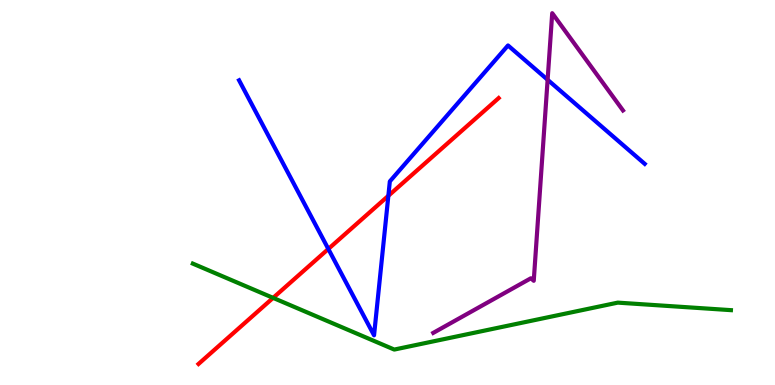[{'lines': ['blue', 'red'], 'intersections': [{'x': 4.24, 'y': 3.53}, {'x': 5.01, 'y': 4.91}]}, {'lines': ['green', 'red'], 'intersections': [{'x': 3.52, 'y': 2.26}]}, {'lines': ['purple', 'red'], 'intersections': []}, {'lines': ['blue', 'green'], 'intersections': []}, {'lines': ['blue', 'purple'], 'intersections': [{'x': 7.07, 'y': 7.93}]}, {'lines': ['green', 'purple'], 'intersections': []}]